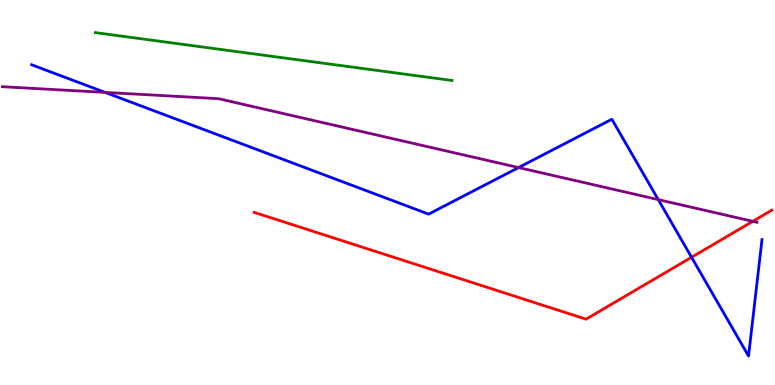[{'lines': ['blue', 'red'], 'intersections': [{'x': 8.92, 'y': 3.32}]}, {'lines': ['green', 'red'], 'intersections': []}, {'lines': ['purple', 'red'], 'intersections': [{'x': 9.71, 'y': 4.25}]}, {'lines': ['blue', 'green'], 'intersections': []}, {'lines': ['blue', 'purple'], 'intersections': [{'x': 1.36, 'y': 7.6}, {'x': 6.69, 'y': 5.65}, {'x': 8.49, 'y': 4.81}]}, {'lines': ['green', 'purple'], 'intersections': []}]